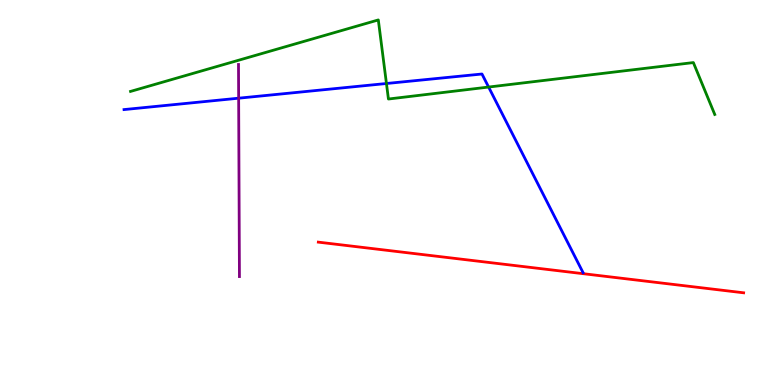[{'lines': ['blue', 'red'], 'intersections': []}, {'lines': ['green', 'red'], 'intersections': []}, {'lines': ['purple', 'red'], 'intersections': []}, {'lines': ['blue', 'green'], 'intersections': [{'x': 4.99, 'y': 7.83}, {'x': 6.3, 'y': 7.74}]}, {'lines': ['blue', 'purple'], 'intersections': [{'x': 3.08, 'y': 7.45}]}, {'lines': ['green', 'purple'], 'intersections': []}]